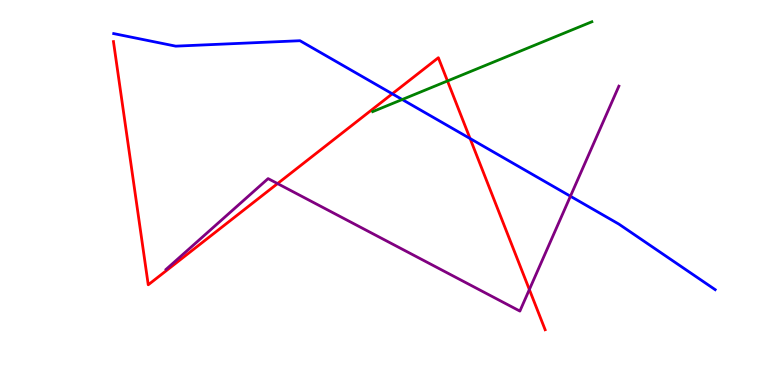[{'lines': ['blue', 'red'], 'intersections': [{'x': 5.06, 'y': 7.56}, {'x': 6.07, 'y': 6.4}]}, {'lines': ['green', 'red'], 'intersections': [{'x': 5.77, 'y': 7.9}]}, {'lines': ['purple', 'red'], 'intersections': [{'x': 3.58, 'y': 5.23}, {'x': 6.83, 'y': 2.48}]}, {'lines': ['blue', 'green'], 'intersections': [{'x': 5.19, 'y': 7.42}]}, {'lines': ['blue', 'purple'], 'intersections': [{'x': 7.36, 'y': 4.9}]}, {'lines': ['green', 'purple'], 'intersections': []}]